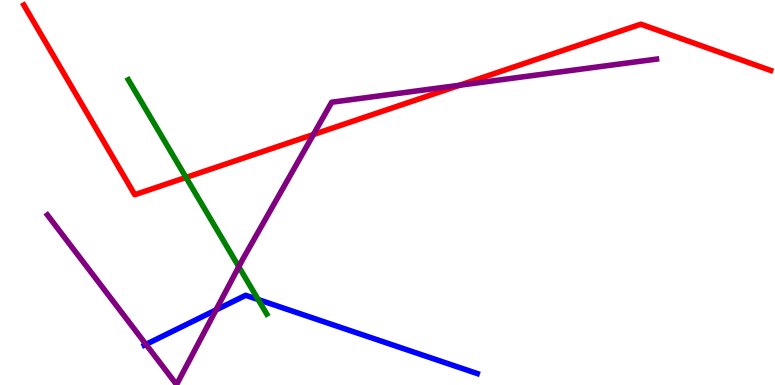[{'lines': ['blue', 'red'], 'intersections': []}, {'lines': ['green', 'red'], 'intersections': [{'x': 2.4, 'y': 5.39}]}, {'lines': ['purple', 'red'], 'intersections': [{'x': 4.04, 'y': 6.51}, {'x': 5.93, 'y': 7.79}]}, {'lines': ['blue', 'green'], 'intersections': [{'x': 3.33, 'y': 2.22}]}, {'lines': ['blue', 'purple'], 'intersections': [{'x': 1.88, 'y': 1.06}, {'x': 2.79, 'y': 1.95}]}, {'lines': ['green', 'purple'], 'intersections': [{'x': 3.08, 'y': 3.07}]}]